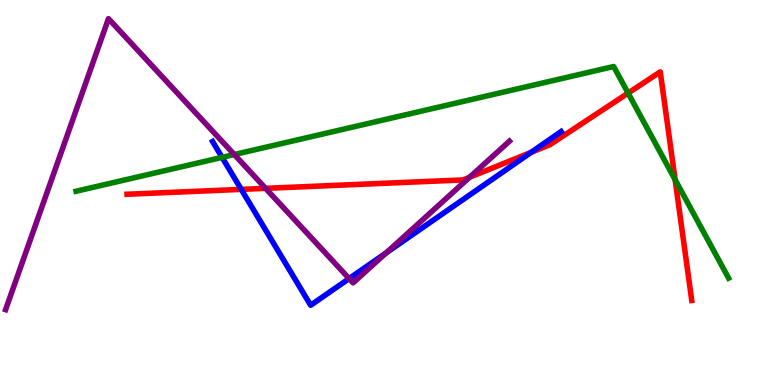[{'lines': ['blue', 'red'], 'intersections': [{'x': 3.11, 'y': 5.08}, {'x': 6.85, 'y': 6.04}]}, {'lines': ['green', 'red'], 'intersections': [{'x': 8.1, 'y': 7.58}, {'x': 8.71, 'y': 5.33}]}, {'lines': ['purple', 'red'], 'intersections': [{'x': 3.43, 'y': 5.11}, {'x': 6.06, 'y': 5.39}]}, {'lines': ['blue', 'green'], 'intersections': [{'x': 2.87, 'y': 5.91}]}, {'lines': ['blue', 'purple'], 'intersections': [{'x': 4.5, 'y': 2.76}, {'x': 4.98, 'y': 3.43}]}, {'lines': ['green', 'purple'], 'intersections': [{'x': 3.02, 'y': 5.99}]}]